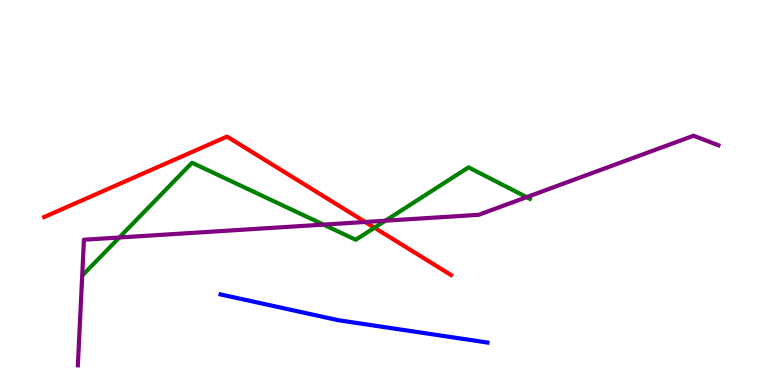[{'lines': ['blue', 'red'], 'intersections': []}, {'lines': ['green', 'red'], 'intersections': [{'x': 4.83, 'y': 4.09}]}, {'lines': ['purple', 'red'], 'intersections': [{'x': 4.71, 'y': 4.23}]}, {'lines': ['blue', 'green'], 'intersections': []}, {'lines': ['blue', 'purple'], 'intersections': []}, {'lines': ['green', 'purple'], 'intersections': [{'x': 1.54, 'y': 3.83}, {'x': 4.17, 'y': 4.17}, {'x': 4.97, 'y': 4.27}, {'x': 6.8, 'y': 4.88}]}]